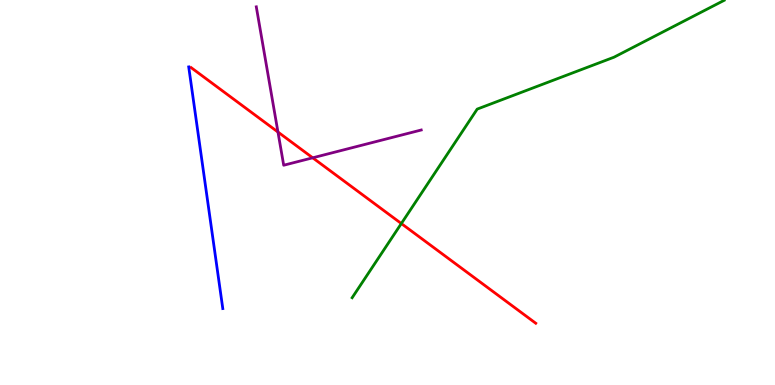[{'lines': ['blue', 'red'], 'intersections': []}, {'lines': ['green', 'red'], 'intersections': [{'x': 5.18, 'y': 4.19}]}, {'lines': ['purple', 'red'], 'intersections': [{'x': 3.59, 'y': 6.57}, {'x': 4.03, 'y': 5.9}]}, {'lines': ['blue', 'green'], 'intersections': []}, {'lines': ['blue', 'purple'], 'intersections': []}, {'lines': ['green', 'purple'], 'intersections': []}]